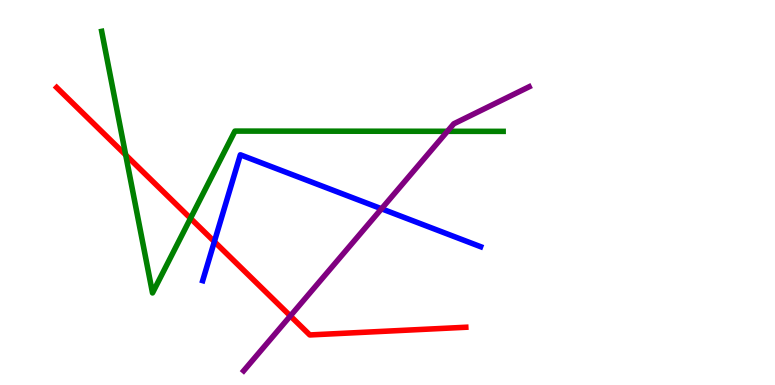[{'lines': ['blue', 'red'], 'intersections': [{'x': 2.77, 'y': 3.72}]}, {'lines': ['green', 'red'], 'intersections': [{'x': 1.62, 'y': 5.97}, {'x': 2.46, 'y': 4.33}]}, {'lines': ['purple', 'red'], 'intersections': [{'x': 3.75, 'y': 1.79}]}, {'lines': ['blue', 'green'], 'intersections': []}, {'lines': ['blue', 'purple'], 'intersections': [{'x': 4.92, 'y': 4.58}]}, {'lines': ['green', 'purple'], 'intersections': [{'x': 5.77, 'y': 6.59}]}]